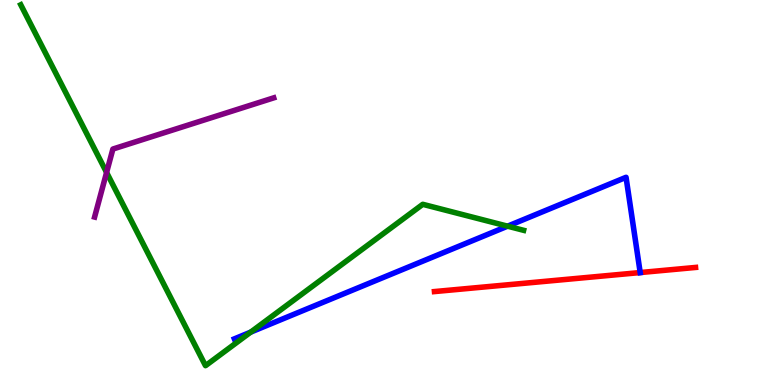[{'lines': ['blue', 'red'], 'intersections': [{'x': 8.26, 'y': 2.92}]}, {'lines': ['green', 'red'], 'intersections': []}, {'lines': ['purple', 'red'], 'intersections': []}, {'lines': ['blue', 'green'], 'intersections': [{'x': 3.23, 'y': 1.37}, {'x': 6.55, 'y': 4.13}]}, {'lines': ['blue', 'purple'], 'intersections': []}, {'lines': ['green', 'purple'], 'intersections': [{'x': 1.38, 'y': 5.52}]}]